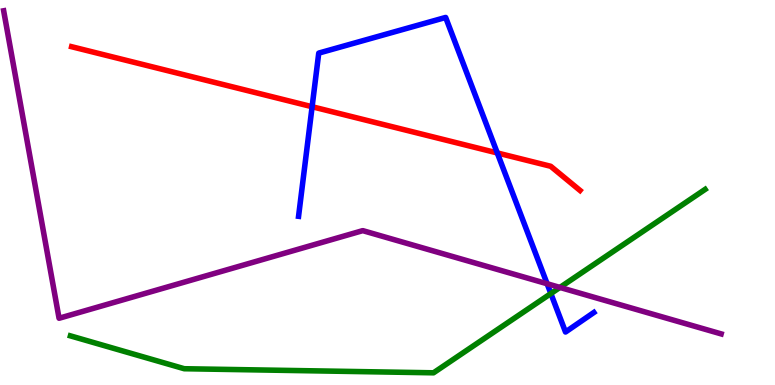[{'lines': ['blue', 'red'], 'intersections': [{'x': 4.03, 'y': 7.23}, {'x': 6.42, 'y': 6.03}]}, {'lines': ['green', 'red'], 'intersections': []}, {'lines': ['purple', 'red'], 'intersections': []}, {'lines': ['blue', 'green'], 'intersections': [{'x': 7.11, 'y': 2.38}]}, {'lines': ['blue', 'purple'], 'intersections': [{'x': 7.06, 'y': 2.63}]}, {'lines': ['green', 'purple'], 'intersections': [{'x': 7.22, 'y': 2.53}]}]